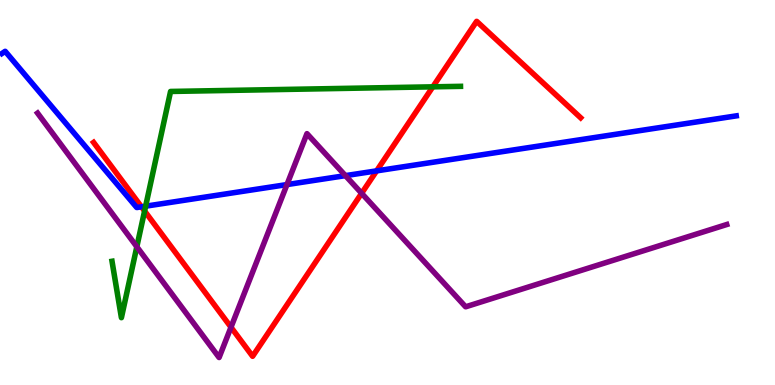[{'lines': ['blue', 'red'], 'intersections': [{'x': 1.83, 'y': 4.63}, {'x': 4.86, 'y': 5.56}]}, {'lines': ['green', 'red'], 'intersections': [{'x': 1.87, 'y': 4.52}, {'x': 5.58, 'y': 7.74}]}, {'lines': ['purple', 'red'], 'intersections': [{'x': 2.98, 'y': 1.5}, {'x': 4.67, 'y': 4.98}]}, {'lines': ['blue', 'green'], 'intersections': [{'x': 1.88, 'y': 4.64}]}, {'lines': ['blue', 'purple'], 'intersections': [{'x': 3.7, 'y': 5.21}, {'x': 4.46, 'y': 5.44}]}, {'lines': ['green', 'purple'], 'intersections': [{'x': 1.77, 'y': 3.59}]}]